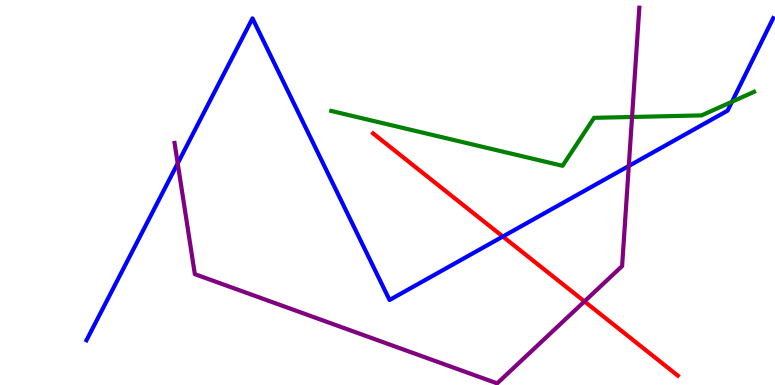[{'lines': ['blue', 'red'], 'intersections': [{'x': 6.49, 'y': 3.86}]}, {'lines': ['green', 'red'], 'intersections': []}, {'lines': ['purple', 'red'], 'intersections': [{'x': 7.54, 'y': 2.17}]}, {'lines': ['blue', 'green'], 'intersections': [{'x': 9.45, 'y': 7.36}]}, {'lines': ['blue', 'purple'], 'intersections': [{'x': 2.29, 'y': 5.76}, {'x': 8.11, 'y': 5.69}]}, {'lines': ['green', 'purple'], 'intersections': [{'x': 8.16, 'y': 6.96}]}]